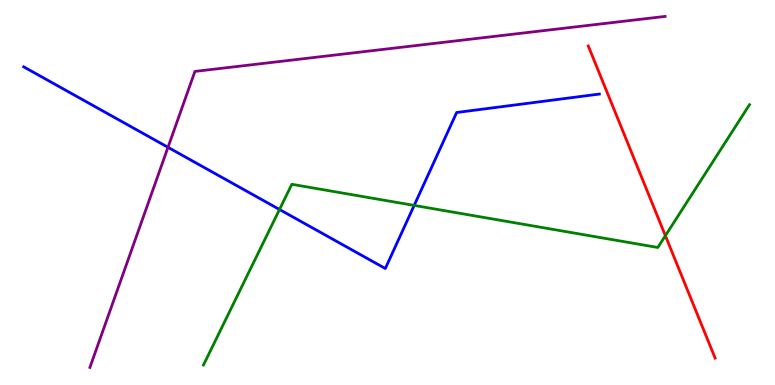[{'lines': ['blue', 'red'], 'intersections': []}, {'lines': ['green', 'red'], 'intersections': [{'x': 8.59, 'y': 3.88}]}, {'lines': ['purple', 'red'], 'intersections': []}, {'lines': ['blue', 'green'], 'intersections': [{'x': 3.61, 'y': 4.56}, {'x': 5.34, 'y': 4.66}]}, {'lines': ['blue', 'purple'], 'intersections': [{'x': 2.17, 'y': 6.17}]}, {'lines': ['green', 'purple'], 'intersections': []}]